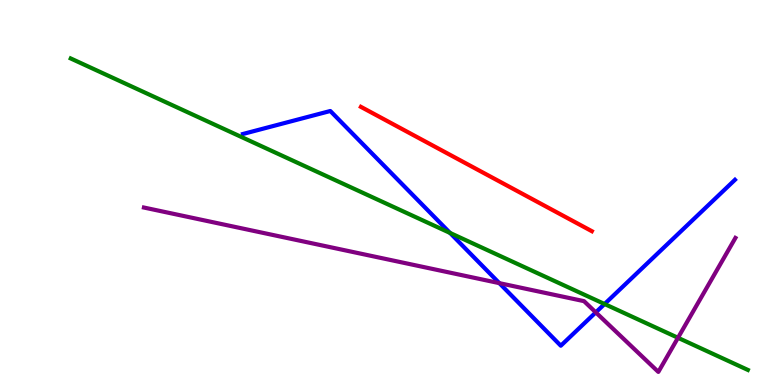[{'lines': ['blue', 'red'], 'intersections': []}, {'lines': ['green', 'red'], 'intersections': []}, {'lines': ['purple', 'red'], 'intersections': []}, {'lines': ['blue', 'green'], 'intersections': [{'x': 5.81, 'y': 3.95}, {'x': 7.8, 'y': 2.1}]}, {'lines': ['blue', 'purple'], 'intersections': [{'x': 6.44, 'y': 2.65}, {'x': 7.69, 'y': 1.89}]}, {'lines': ['green', 'purple'], 'intersections': [{'x': 8.75, 'y': 1.23}]}]